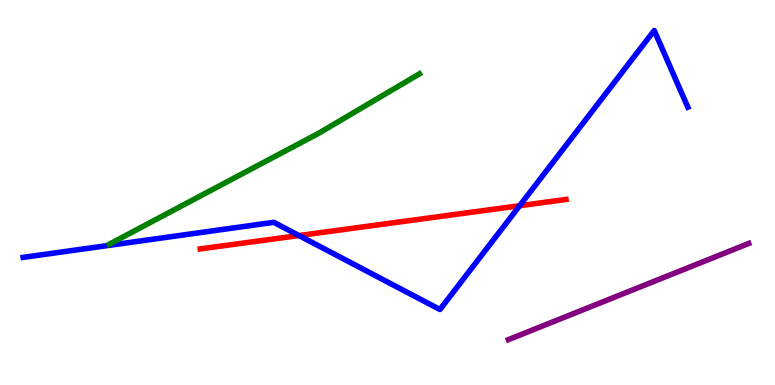[{'lines': ['blue', 'red'], 'intersections': [{'x': 3.86, 'y': 3.88}, {'x': 6.71, 'y': 4.66}]}, {'lines': ['green', 'red'], 'intersections': []}, {'lines': ['purple', 'red'], 'intersections': []}, {'lines': ['blue', 'green'], 'intersections': []}, {'lines': ['blue', 'purple'], 'intersections': []}, {'lines': ['green', 'purple'], 'intersections': []}]